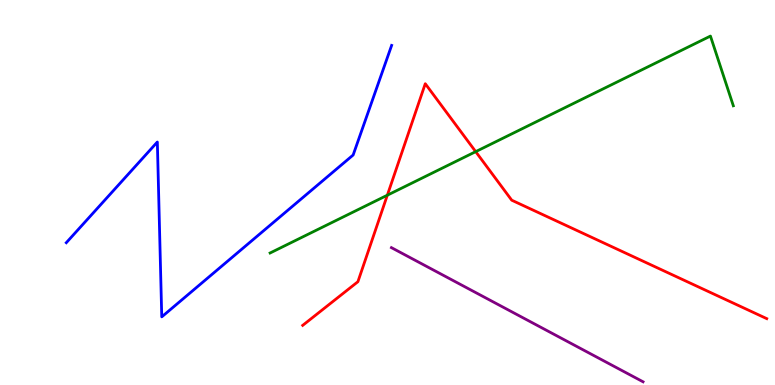[{'lines': ['blue', 'red'], 'intersections': []}, {'lines': ['green', 'red'], 'intersections': [{'x': 5.0, 'y': 4.93}, {'x': 6.14, 'y': 6.06}]}, {'lines': ['purple', 'red'], 'intersections': []}, {'lines': ['blue', 'green'], 'intersections': []}, {'lines': ['blue', 'purple'], 'intersections': []}, {'lines': ['green', 'purple'], 'intersections': []}]